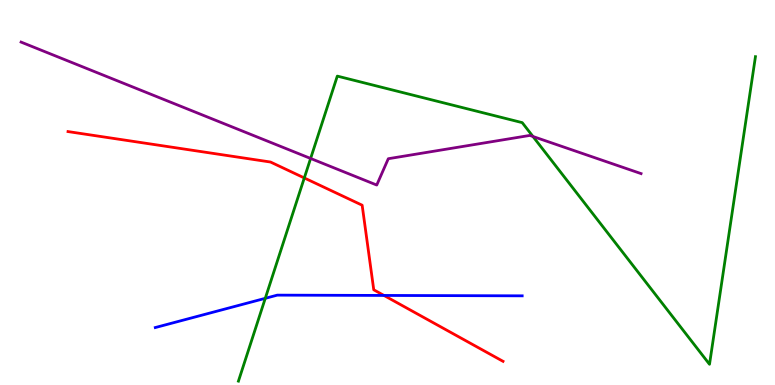[{'lines': ['blue', 'red'], 'intersections': [{'x': 4.95, 'y': 2.33}]}, {'lines': ['green', 'red'], 'intersections': [{'x': 3.93, 'y': 5.38}]}, {'lines': ['purple', 'red'], 'intersections': []}, {'lines': ['blue', 'green'], 'intersections': [{'x': 3.42, 'y': 2.25}]}, {'lines': ['blue', 'purple'], 'intersections': []}, {'lines': ['green', 'purple'], 'intersections': [{'x': 4.01, 'y': 5.88}, {'x': 6.88, 'y': 6.46}]}]